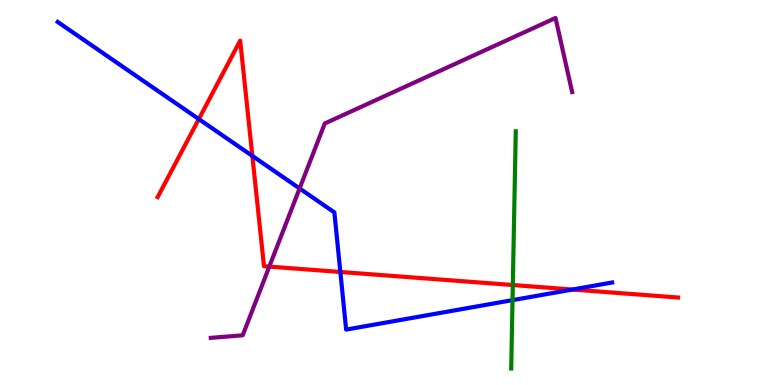[{'lines': ['blue', 'red'], 'intersections': [{'x': 2.57, 'y': 6.91}, {'x': 3.26, 'y': 5.95}, {'x': 4.39, 'y': 2.94}, {'x': 7.39, 'y': 2.48}]}, {'lines': ['green', 'red'], 'intersections': [{'x': 6.62, 'y': 2.6}]}, {'lines': ['purple', 'red'], 'intersections': [{'x': 3.48, 'y': 3.08}]}, {'lines': ['blue', 'green'], 'intersections': [{'x': 6.61, 'y': 2.2}]}, {'lines': ['blue', 'purple'], 'intersections': [{'x': 3.87, 'y': 5.11}]}, {'lines': ['green', 'purple'], 'intersections': []}]